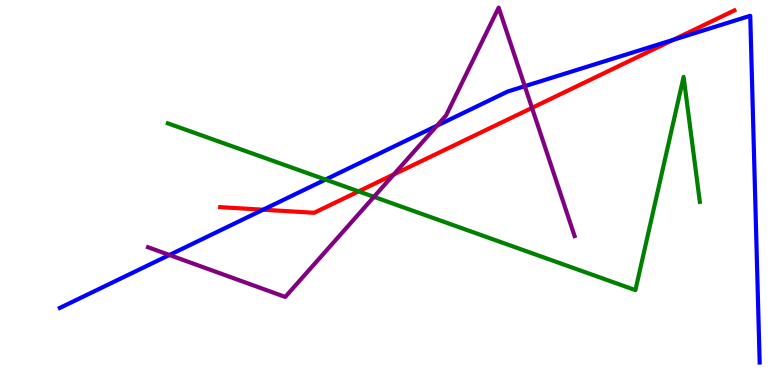[{'lines': ['blue', 'red'], 'intersections': [{'x': 3.39, 'y': 4.55}, {'x': 8.69, 'y': 8.97}]}, {'lines': ['green', 'red'], 'intersections': [{'x': 4.63, 'y': 5.03}]}, {'lines': ['purple', 'red'], 'intersections': [{'x': 5.08, 'y': 5.47}, {'x': 6.86, 'y': 7.2}]}, {'lines': ['blue', 'green'], 'intersections': [{'x': 4.2, 'y': 5.34}]}, {'lines': ['blue', 'purple'], 'intersections': [{'x': 2.19, 'y': 3.38}, {'x': 5.64, 'y': 6.74}, {'x': 6.77, 'y': 7.76}]}, {'lines': ['green', 'purple'], 'intersections': [{'x': 4.82, 'y': 4.89}]}]